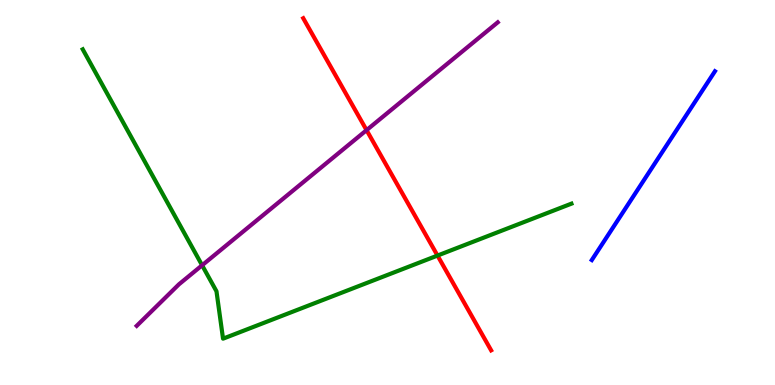[{'lines': ['blue', 'red'], 'intersections': []}, {'lines': ['green', 'red'], 'intersections': [{'x': 5.65, 'y': 3.36}]}, {'lines': ['purple', 'red'], 'intersections': [{'x': 4.73, 'y': 6.62}]}, {'lines': ['blue', 'green'], 'intersections': []}, {'lines': ['blue', 'purple'], 'intersections': []}, {'lines': ['green', 'purple'], 'intersections': [{'x': 2.61, 'y': 3.11}]}]